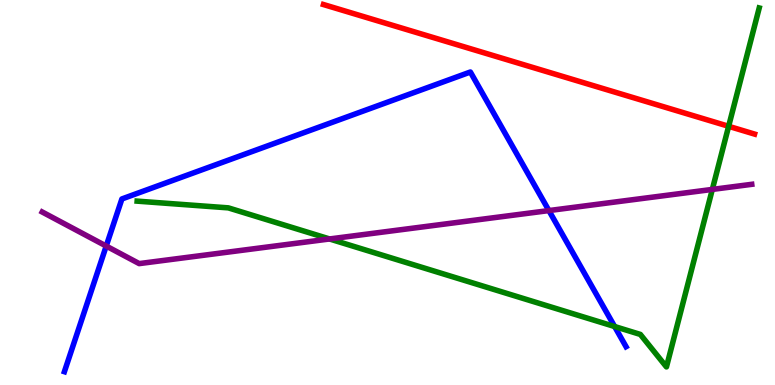[{'lines': ['blue', 'red'], 'intersections': []}, {'lines': ['green', 'red'], 'intersections': [{'x': 9.4, 'y': 6.72}]}, {'lines': ['purple', 'red'], 'intersections': []}, {'lines': ['blue', 'green'], 'intersections': [{'x': 7.93, 'y': 1.52}]}, {'lines': ['blue', 'purple'], 'intersections': [{'x': 1.37, 'y': 3.61}, {'x': 7.08, 'y': 4.53}]}, {'lines': ['green', 'purple'], 'intersections': [{'x': 4.25, 'y': 3.79}, {'x': 9.19, 'y': 5.08}]}]